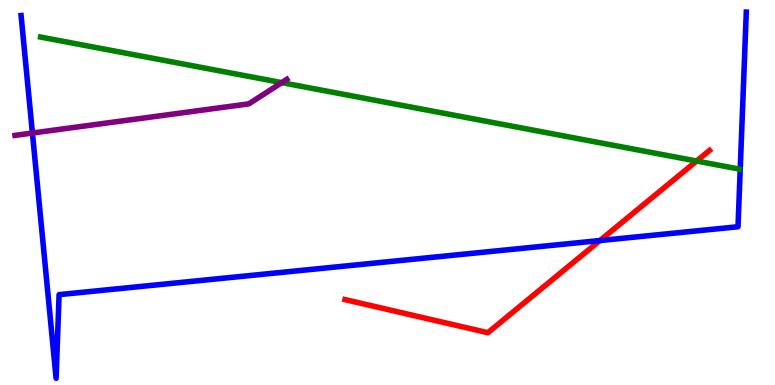[{'lines': ['blue', 'red'], 'intersections': [{'x': 7.74, 'y': 3.75}]}, {'lines': ['green', 'red'], 'intersections': [{'x': 8.99, 'y': 5.82}]}, {'lines': ['purple', 'red'], 'intersections': []}, {'lines': ['blue', 'green'], 'intersections': []}, {'lines': ['blue', 'purple'], 'intersections': [{'x': 0.418, 'y': 6.54}]}, {'lines': ['green', 'purple'], 'intersections': [{'x': 3.64, 'y': 7.85}]}]